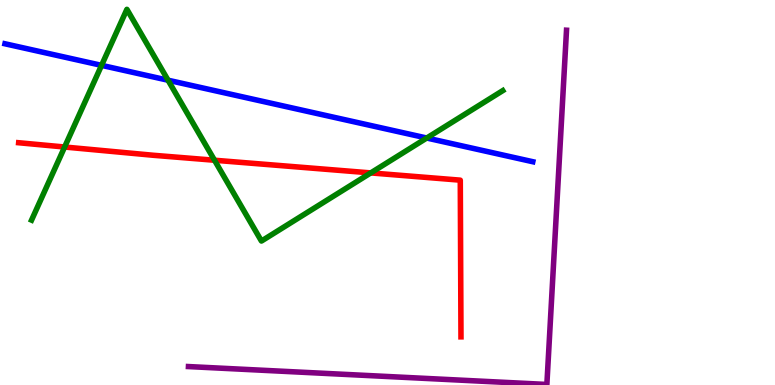[{'lines': ['blue', 'red'], 'intersections': []}, {'lines': ['green', 'red'], 'intersections': [{'x': 0.834, 'y': 6.18}, {'x': 2.77, 'y': 5.84}, {'x': 4.78, 'y': 5.51}]}, {'lines': ['purple', 'red'], 'intersections': []}, {'lines': ['blue', 'green'], 'intersections': [{'x': 1.31, 'y': 8.3}, {'x': 2.17, 'y': 7.92}, {'x': 5.51, 'y': 6.42}]}, {'lines': ['blue', 'purple'], 'intersections': []}, {'lines': ['green', 'purple'], 'intersections': []}]